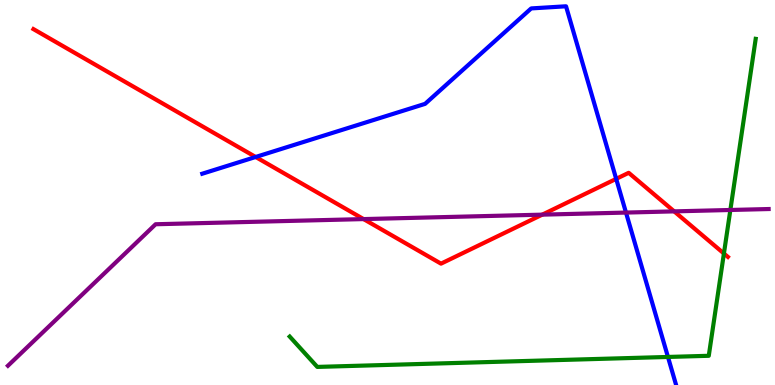[{'lines': ['blue', 'red'], 'intersections': [{'x': 3.3, 'y': 5.92}, {'x': 7.95, 'y': 5.35}]}, {'lines': ['green', 'red'], 'intersections': [{'x': 9.34, 'y': 3.42}]}, {'lines': ['purple', 'red'], 'intersections': [{'x': 4.69, 'y': 4.31}, {'x': 7.0, 'y': 4.42}, {'x': 8.7, 'y': 4.51}]}, {'lines': ['blue', 'green'], 'intersections': [{'x': 8.62, 'y': 0.729}]}, {'lines': ['blue', 'purple'], 'intersections': [{'x': 8.08, 'y': 4.48}]}, {'lines': ['green', 'purple'], 'intersections': [{'x': 9.42, 'y': 4.55}]}]